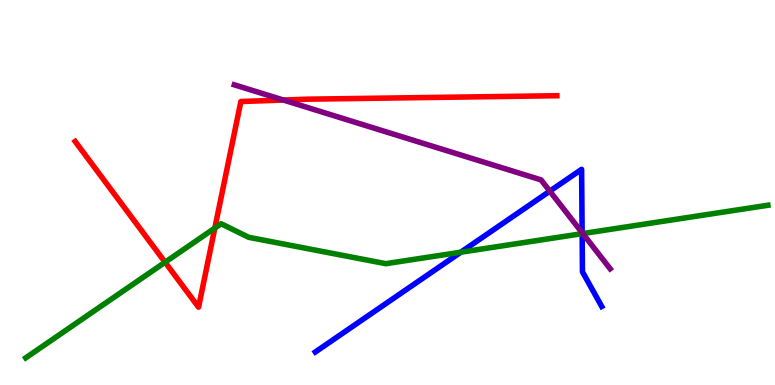[{'lines': ['blue', 'red'], 'intersections': []}, {'lines': ['green', 'red'], 'intersections': [{'x': 2.13, 'y': 3.19}, {'x': 2.77, 'y': 4.08}]}, {'lines': ['purple', 'red'], 'intersections': [{'x': 3.66, 'y': 7.4}]}, {'lines': ['blue', 'green'], 'intersections': [{'x': 5.95, 'y': 3.45}, {'x': 7.51, 'y': 3.93}]}, {'lines': ['blue', 'purple'], 'intersections': [{'x': 7.09, 'y': 5.04}, {'x': 7.51, 'y': 3.96}]}, {'lines': ['green', 'purple'], 'intersections': [{'x': 7.52, 'y': 3.93}]}]